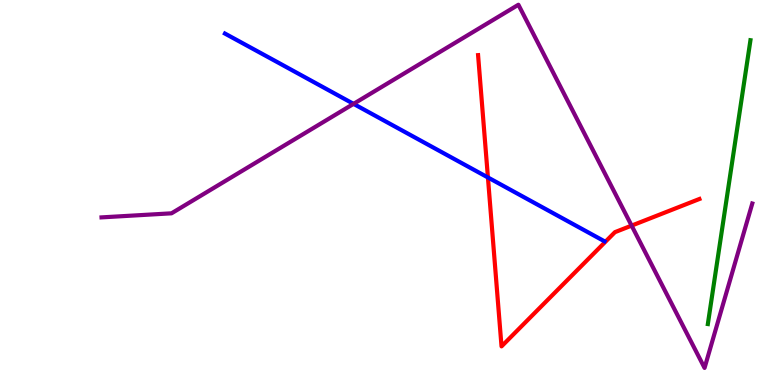[{'lines': ['blue', 'red'], 'intersections': [{'x': 6.3, 'y': 5.39}]}, {'lines': ['green', 'red'], 'intersections': []}, {'lines': ['purple', 'red'], 'intersections': [{'x': 8.15, 'y': 4.14}]}, {'lines': ['blue', 'green'], 'intersections': []}, {'lines': ['blue', 'purple'], 'intersections': [{'x': 4.56, 'y': 7.3}]}, {'lines': ['green', 'purple'], 'intersections': []}]